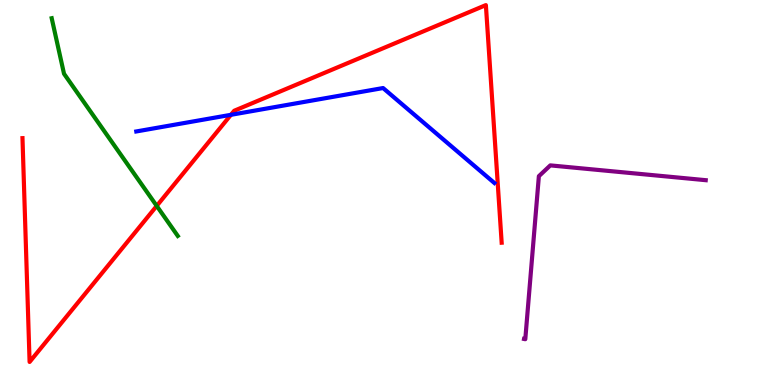[{'lines': ['blue', 'red'], 'intersections': [{'x': 2.98, 'y': 7.02}]}, {'lines': ['green', 'red'], 'intersections': [{'x': 2.02, 'y': 4.65}]}, {'lines': ['purple', 'red'], 'intersections': []}, {'lines': ['blue', 'green'], 'intersections': []}, {'lines': ['blue', 'purple'], 'intersections': []}, {'lines': ['green', 'purple'], 'intersections': []}]